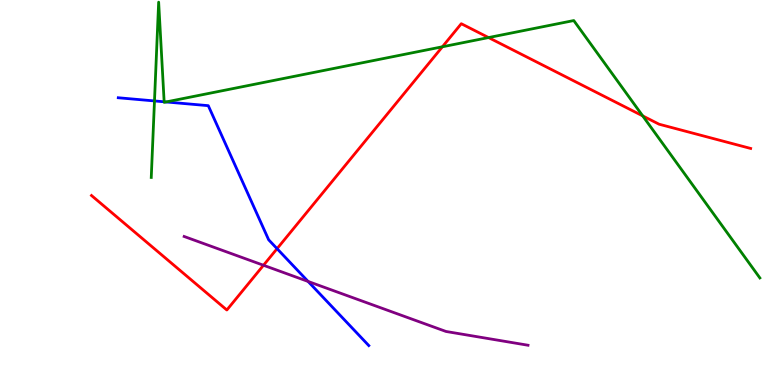[{'lines': ['blue', 'red'], 'intersections': [{'x': 3.58, 'y': 3.54}]}, {'lines': ['green', 'red'], 'intersections': [{'x': 5.71, 'y': 8.78}, {'x': 6.3, 'y': 9.02}, {'x': 8.29, 'y': 6.99}]}, {'lines': ['purple', 'red'], 'intersections': [{'x': 3.4, 'y': 3.11}]}, {'lines': ['blue', 'green'], 'intersections': [{'x': 1.99, 'y': 7.38}, {'x': 2.12, 'y': 7.36}, {'x': 2.14, 'y': 7.35}]}, {'lines': ['blue', 'purple'], 'intersections': [{'x': 3.98, 'y': 2.69}]}, {'lines': ['green', 'purple'], 'intersections': []}]